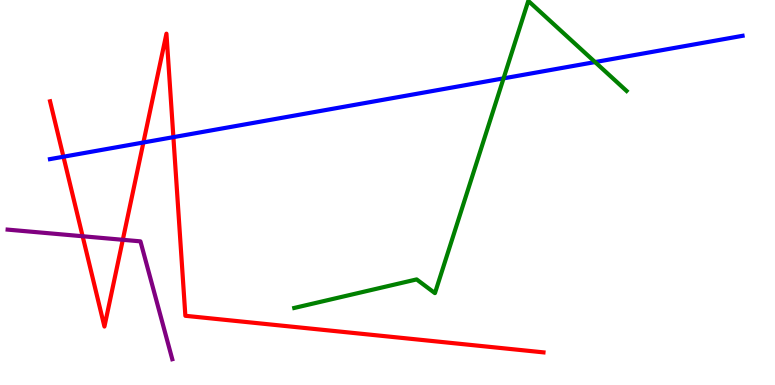[{'lines': ['blue', 'red'], 'intersections': [{'x': 0.819, 'y': 5.93}, {'x': 1.85, 'y': 6.3}, {'x': 2.24, 'y': 6.44}]}, {'lines': ['green', 'red'], 'intersections': []}, {'lines': ['purple', 'red'], 'intersections': [{'x': 1.07, 'y': 3.86}, {'x': 1.58, 'y': 3.77}]}, {'lines': ['blue', 'green'], 'intersections': [{'x': 6.5, 'y': 7.96}, {'x': 7.68, 'y': 8.39}]}, {'lines': ['blue', 'purple'], 'intersections': []}, {'lines': ['green', 'purple'], 'intersections': []}]